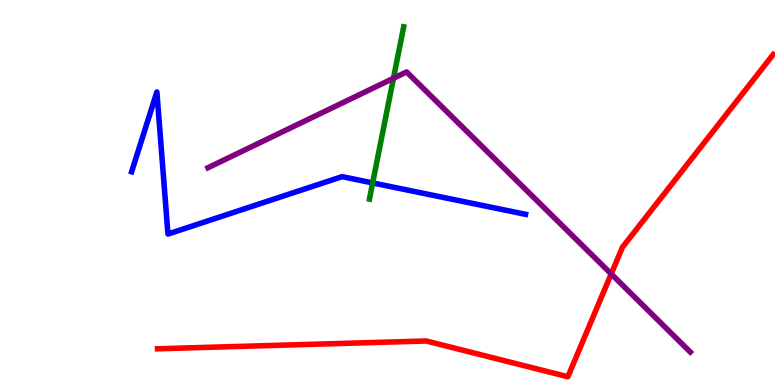[{'lines': ['blue', 'red'], 'intersections': []}, {'lines': ['green', 'red'], 'intersections': []}, {'lines': ['purple', 'red'], 'intersections': [{'x': 7.89, 'y': 2.88}]}, {'lines': ['blue', 'green'], 'intersections': [{'x': 4.81, 'y': 5.25}]}, {'lines': ['blue', 'purple'], 'intersections': []}, {'lines': ['green', 'purple'], 'intersections': [{'x': 5.08, 'y': 7.97}]}]